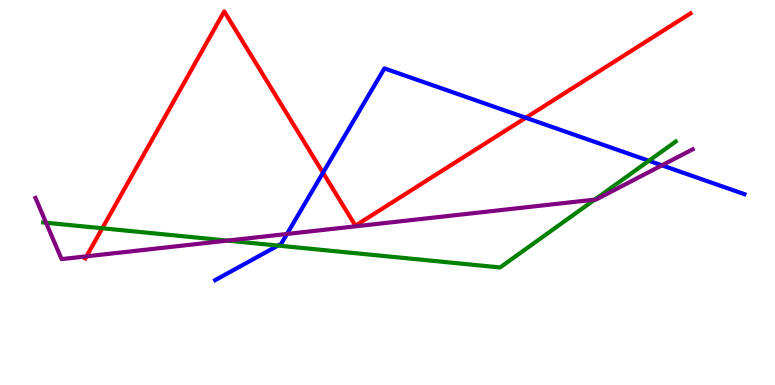[{'lines': ['blue', 'red'], 'intersections': [{'x': 4.17, 'y': 5.51}, {'x': 6.78, 'y': 6.94}]}, {'lines': ['green', 'red'], 'intersections': [{'x': 1.32, 'y': 4.07}]}, {'lines': ['purple', 'red'], 'intersections': [{'x': 1.12, 'y': 3.34}]}, {'lines': ['blue', 'green'], 'intersections': [{'x': 3.59, 'y': 3.62}, {'x': 8.37, 'y': 5.82}]}, {'lines': ['blue', 'purple'], 'intersections': [{'x': 3.7, 'y': 3.92}, {'x': 8.54, 'y': 5.71}]}, {'lines': ['green', 'purple'], 'intersections': [{'x': 0.594, 'y': 4.21}, {'x': 2.94, 'y': 3.75}, {'x': 7.67, 'y': 4.81}]}]